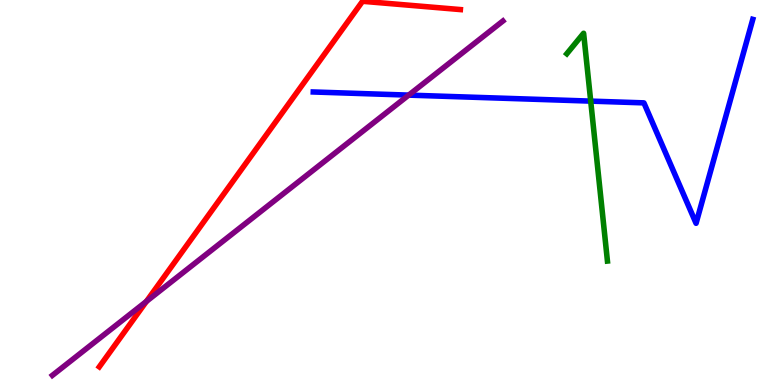[{'lines': ['blue', 'red'], 'intersections': []}, {'lines': ['green', 'red'], 'intersections': []}, {'lines': ['purple', 'red'], 'intersections': [{'x': 1.89, 'y': 2.17}]}, {'lines': ['blue', 'green'], 'intersections': [{'x': 7.62, 'y': 7.37}]}, {'lines': ['blue', 'purple'], 'intersections': [{'x': 5.27, 'y': 7.53}]}, {'lines': ['green', 'purple'], 'intersections': []}]